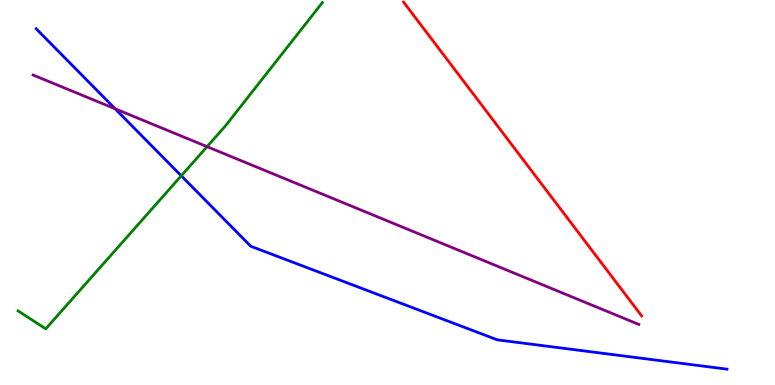[{'lines': ['blue', 'red'], 'intersections': []}, {'lines': ['green', 'red'], 'intersections': []}, {'lines': ['purple', 'red'], 'intersections': []}, {'lines': ['blue', 'green'], 'intersections': [{'x': 2.34, 'y': 5.43}]}, {'lines': ['blue', 'purple'], 'intersections': [{'x': 1.49, 'y': 7.17}]}, {'lines': ['green', 'purple'], 'intersections': [{'x': 2.67, 'y': 6.19}]}]